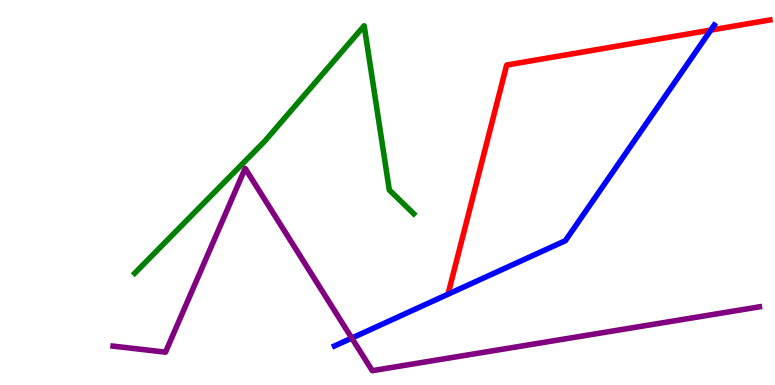[{'lines': ['blue', 'red'], 'intersections': [{'x': 9.17, 'y': 9.22}]}, {'lines': ['green', 'red'], 'intersections': []}, {'lines': ['purple', 'red'], 'intersections': []}, {'lines': ['blue', 'green'], 'intersections': []}, {'lines': ['blue', 'purple'], 'intersections': [{'x': 4.54, 'y': 1.22}]}, {'lines': ['green', 'purple'], 'intersections': []}]